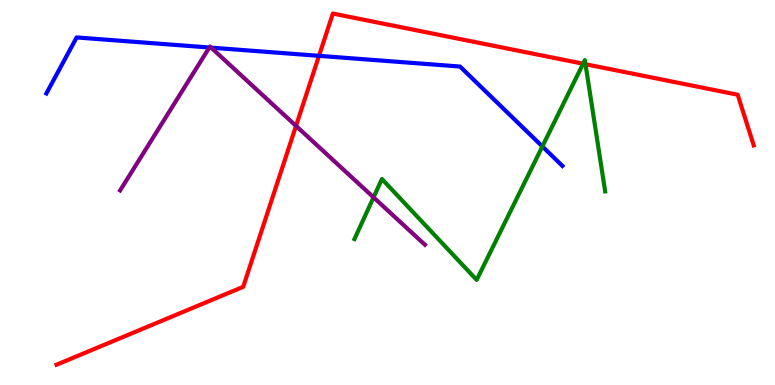[{'lines': ['blue', 'red'], 'intersections': [{'x': 4.12, 'y': 8.55}]}, {'lines': ['green', 'red'], 'intersections': [{'x': 7.52, 'y': 8.34}, {'x': 7.55, 'y': 8.33}]}, {'lines': ['purple', 'red'], 'intersections': [{'x': 3.82, 'y': 6.73}]}, {'lines': ['blue', 'green'], 'intersections': [{'x': 7.0, 'y': 6.2}]}, {'lines': ['blue', 'purple'], 'intersections': [{'x': 2.7, 'y': 8.77}, {'x': 2.72, 'y': 8.76}]}, {'lines': ['green', 'purple'], 'intersections': [{'x': 4.82, 'y': 4.87}]}]